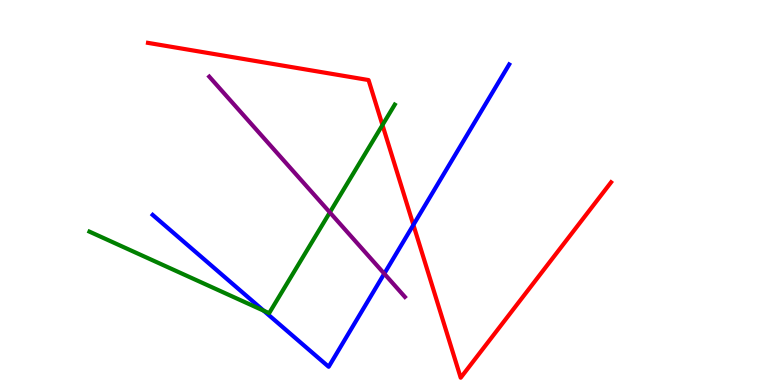[{'lines': ['blue', 'red'], 'intersections': [{'x': 5.33, 'y': 4.16}]}, {'lines': ['green', 'red'], 'intersections': [{'x': 4.94, 'y': 6.75}]}, {'lines': ['purple', 'red'], 'intersections': []}, {'lines': ['blue', 'green'], 'intersections': [{'x': 3.4, 'y': 1.93}]}, {'lines': ['blue', 'purple'], 'intersections': [{'x': 4.96, 'y': 2.89}]}, {'lines': ['green', 'purple'], 'intersections': [{'x': 4.26, 'y': 4.48}]}]